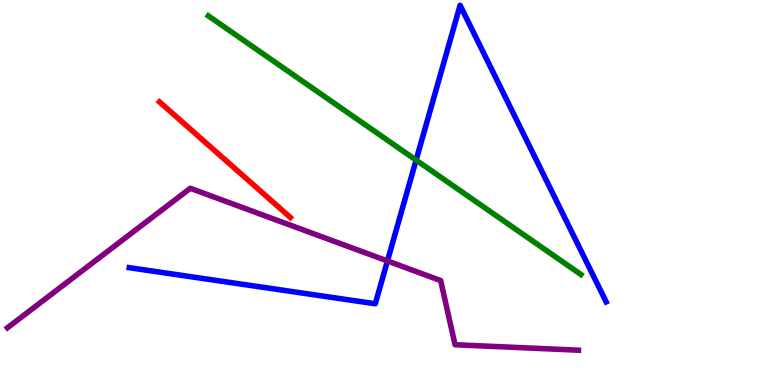[{'lines': ['blue', 'red'], 'intersections': []}, {'lines': ['green', 'red'], 'intersections': []}, {'lines': ['purple', 'red'], 'intersections': []}, {'lines': ['blue', 'green'], 'intersections': [{'x': 5.37, 'y': 5.84}]}, {'lines': ['blue', 'purple'], 'intersections': [{'x': 5.0, 'y': 3.22}]}, {'lines': ['green', 'purple'], 'intersections': []}]